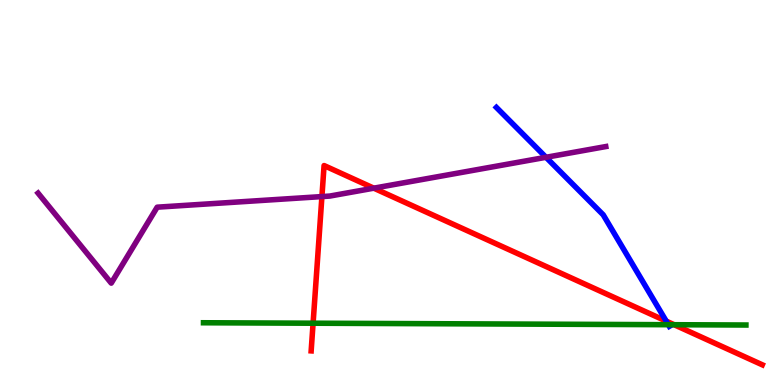[{'lines': ['blue', 'red'], 'intersections': [{'x': 8.6, 'y': 1.66}]}, {'lines': ['green', 'red'], 'intersections': [{'x': 4.04, 'y': 1.6}, {'x': 8.7, 'y': 1.57}]}, {'lines': ['purple', 'red'], 'intersections': [{'x': 4.15, 'y': 4.89}, {'x': 4.82, 'y': 5.11}]}, {'lines': ['blue', 'green'], 'intersections': [{'x': 8.62, 'y': 1.57}]}, {'lines': ['blue', 'purple'], 'intersections': [{'x': 7.05, 'y': 5.91}]}, {'lines': ['green', 'purple'], 'intersections': []}]